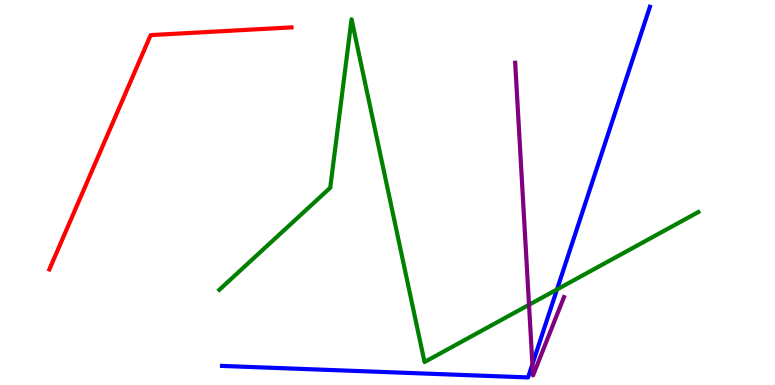[{'lines': ['blue', 'red'], 'intersections': []}, {'lines': ['green', 'red'], 'intersections': []}, {'lines': ['purple', 'red'], 'intersections': []}, {'lines': ['blue', 'green'], 'intersections': [{'x': 7.19, 'y': 2.48}]}, {'lines': ['blue', 'purple'], 'intersections': [{'x': 6.87, 'y': 0.54}]}, {'lines': ['green', 'purple'], 'intersections': [{'x': 6.83, 'y': 2.08}]}]